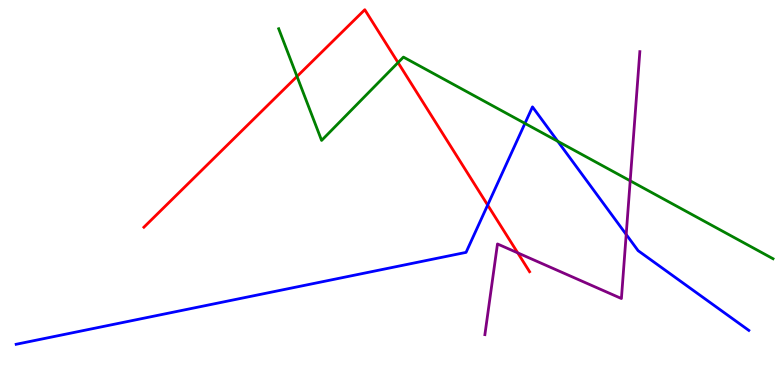[{'lines': ['blue', 'red'], 'intersections': [{'x': 6.29, 'y': 4.67}]}, {'lines': ['green', 'red'], 'intersections': [{'x': 3.83, 'y': 8.01}, {'x': 5.14, 'y': 8.37}]}, {'lines': ['purple', 'red'], 'intersections': [{'x': 6.68, 'y': 3.43}]}, {'lines': ['blue', 'green'], 'intersections': [{'x': 6.77, 'y': 6.79}, {'x': 7.2, 'y': 6.33}]}, {'lines': ['blue', 'purple'], 'intersections': [{'x': 8.08, 'y': 3.91}]}, {'lines': ['green', 'purple'], 'intersections': [{'x': 8.13, 'y': 5.3}]}]